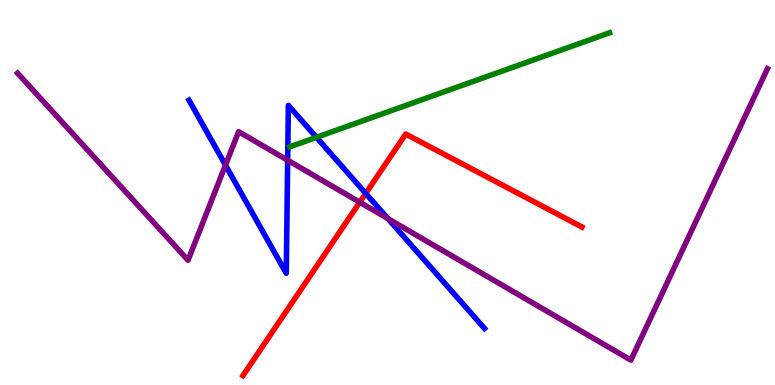[{'lines': ['blue', 'red'], 'intersections': [{'x': 4.72, 'y': 4.98}]}, {'lines': ['green', 'red'], 'intersections': []}, {'lines': ['purple', 'red'], 'intersections': [{'x': 4.64, 'y': 4.75}]}, {'lines': ['blue', 'green'], 'intersections': [{'x': 4.08, 'y': 6.43}]}, {'lines': ['blue', 'purple'], 'intersections': [{'x': 2.91, 'y': 5.71}, {'x': 3.71, 'y': 5.84}, {'x': 5.01, 'y': 4.32}]}, {'lines': ['green', 'purple'], 'intersections': []}]